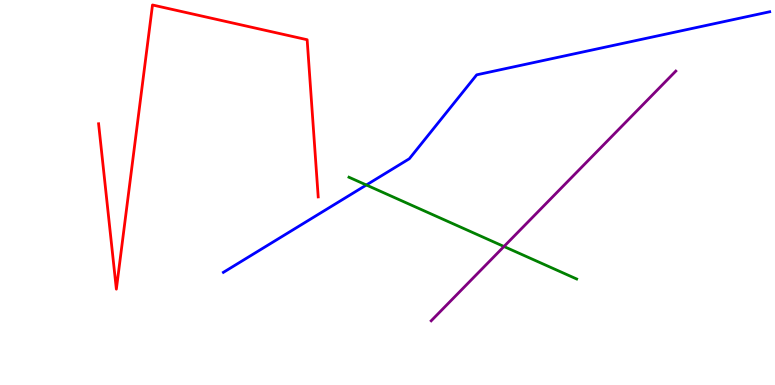[{'lines': ['blue', 'red'], 'intersections': []}, {'lines': ['green', 'red'], 'intersections': []}, {'lines': ['purple', 'red'], 'intersections': []}, {'lines': ['blue', 'green'], 'intersections': [{'x': 4.73, 'y': 5.19}]}, {'lines': ['blue', 'purple'], 'intersections': []}, {'lines': ['green', 'purple'], 'intersections': [{'x': 6.5, 'y': 3.6}]}]